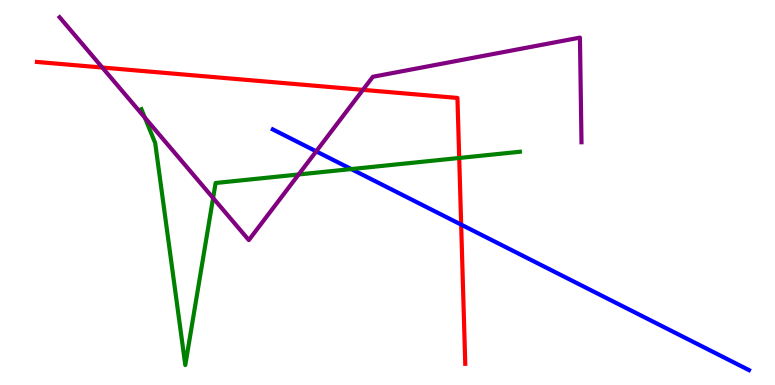[{'lines': ['blue', 'red'], 'intersections': [{'x': 5.95, 'y': 4.17}]}, {'lines': ['green', 'red'], 'intersections': [{'x': 5.93, 'y': 5.9}]}, {'lines': ['purple', 'red'], 'intersections': [{'x': 1.32, 'y': 8.25}, {'x': 4.68, 'y': 7.67}]}, {'lines': ['blue', 'green'], 'intersections': [{'x': 4.53, 'y': 5.61}]}, {'lines': ['blue', 'purple'], 'intersections': [{'x': 4.08, 'y': 6.07}]}, {'lines': ['green', 'purple'], 'intersections': [{'x': 1.87, 'y': 6.94}, {'x': 2.75, 'y': 4.86}, {'x': 3.85, 'y': 5.47}]}]